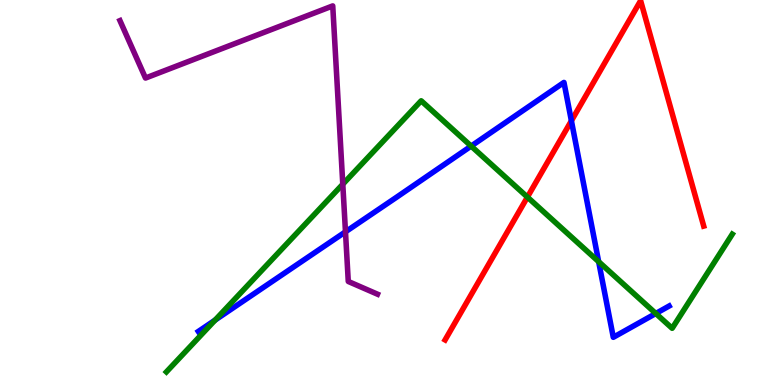[{'lines': ['blue', 'red'], 'intersections': [{'x': 7.37, 'y': 6.86}]}, {'lines': ['green', 'red'], 'intersections': [{'x': 6.81, 'y': 4.88}]}, {'lines': ['purple', 'red'], 'intersections': []}, {'lines': ['blue', 'green'], 'intersections': [{'x': 2.78, 'y': 1.69}, {'x': 6.08, 'y': 6.21}, {'x': 7.72, 'y': 3.2}, {'x': 8.46, 'y': 1.86}]}, {'lines': ['blue', 'purple'], 'intersections': [{'x': 4.46, 'y': 3.98}]}, {'lines': ['green', 'purple'], 'intersections': [{'x': 4.42, 'y': 5.22}]}]